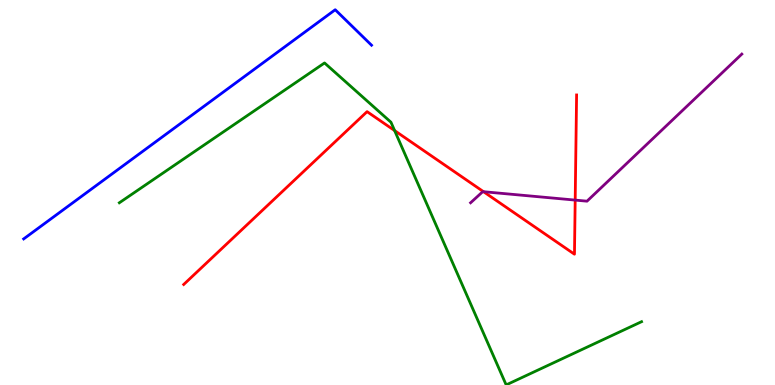[{'lines': ['blue', 'red'], 'intersections': []}, {'lines': ['green', 'red'], 'intersections': [{'x': 5.09, 'y': 6.61}]}, {'lines': ['purple', 'red'], 'intersections': [{'x': 6.24, 'y': 5.02}, {'x': 7.42, 'y': 4.8}]}, {'lines': ['blue', 'green'], 'intersections': []}, {'lines': ['blue', 'purple'], 'intersections': []}, {'lines': ['green', 'purple'], 'intersections': []}]